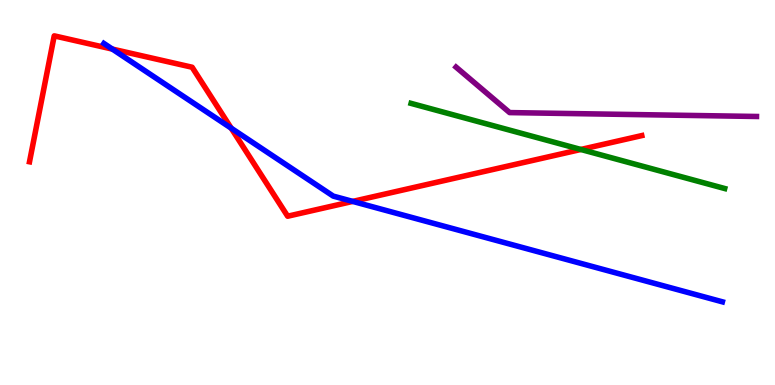[{'lines': ['blue', 'red'], 'intersections': [{'x': 1.45, 'y': 8.73}, {'x': 2.98, 'y': 6.67}, {'x': 4.55, 'y': 4.77}]}, {'lines': ['green', 'red'], 'intersections': [{'x': 7.49, 'y': 6.12}]}, {'lines': ['purple', 'red'], 'intersections': []}, {'lines': ['blue', 'green'], 'intersections': []}, {'lines': ['blue', 'purple'], 'intersections': []}, {'lines': ['green', 'purple'], 'intersections': []}]